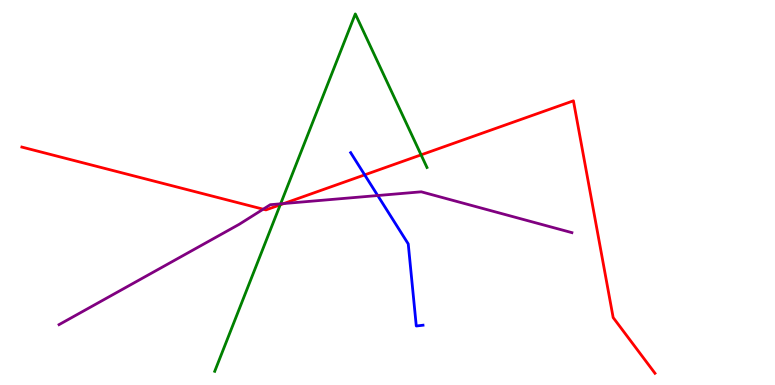[{'lines': ['blue', 'red'], 'intersections': [{'x': 4.71, 'y': 5.46}]}, {'lines': ['green', 'red'], 'intersections': [{'x': 3.62, 'y': 4.68}, {'x': 5.43, 'y': 5.98}]}, {'lines': ['purple', 'red'], 'intersections': [{'x': 3.4, 'y': 4.57}, {'x': 3.66, 'y': 4.71}]}, {'lines': ['blue', 'green'], 'intersections': []}, {'lines': ['blue', 'purple'], 'intersections': [{'x': 4.87, 'y': 4.92}]}, {'lines': ['green', 'purple'], 'intersections': [{'x': 3.62, 'y': 4.71}]}]